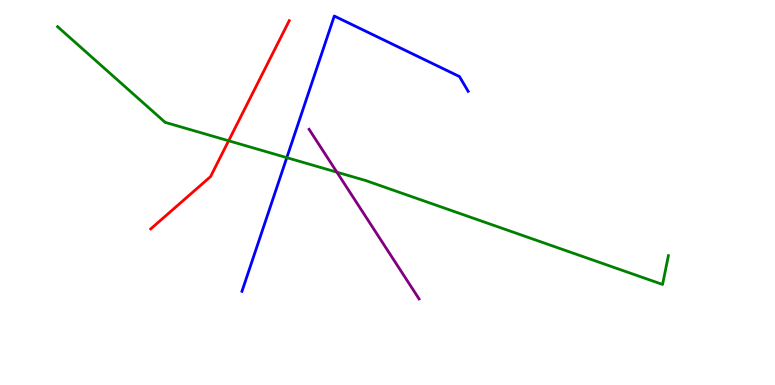[{'lines': ['blue', 'red'], 'intersections': []}, {'lines': ['green', 'red'], 'intersections': [{'x': 2.95, 'y': 6.34}]}, {'lines': ['purple', 'red'], 'intersections': []}, {'lines': ['blue', 'green'], 'intersections': [{'x': 3.7, 'y': 5.91}]}, {'lines': ['blue', 'purple'], 'intersections': []}, {'lines': ['green', 'purple'], 'intersections': [{'x': 4.35, 'y': 5.53}]}]